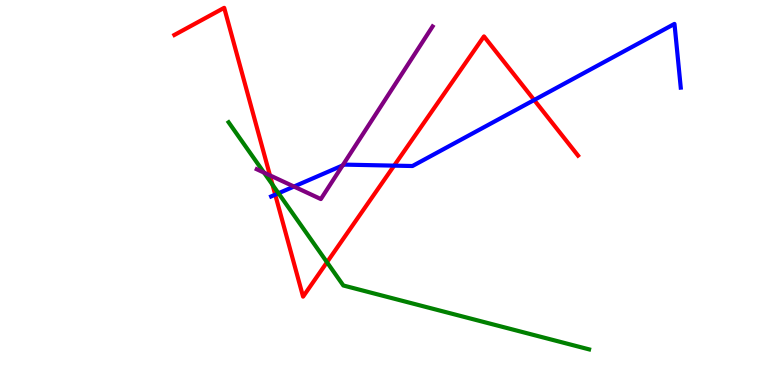[{'lines': ['blue', 'red'], 'intersections': [{'x': 3.55, 'y': 4.94}, {'x': 5.09, 'y': 5.7}, {'x': 6.89, 'y': 7.4}]}, {'lines': ['green', 'red'], 'intersections': [{'x': 3.52, 'y': 5.2}, {'x': 4.22, 'y': 3.19}]}, {'lines': ['purple', 'red'], 'intersections': [{'x': 3.48, 'y': 5.44}]}, {'lines': ['blue', 'green'], 'intersections': [{'x': 3.59, 'y': 4.98}]}, {'lines': ['blue', 'purple'], 'intersections': [{'x': 3.79, 'y': 5.15}, {'x': 4.42, 'y': 5.7}]}, {'lines': ['green', 'purple'], 'intersections': [{'x': 3.41, 'y': 5.52}]}]